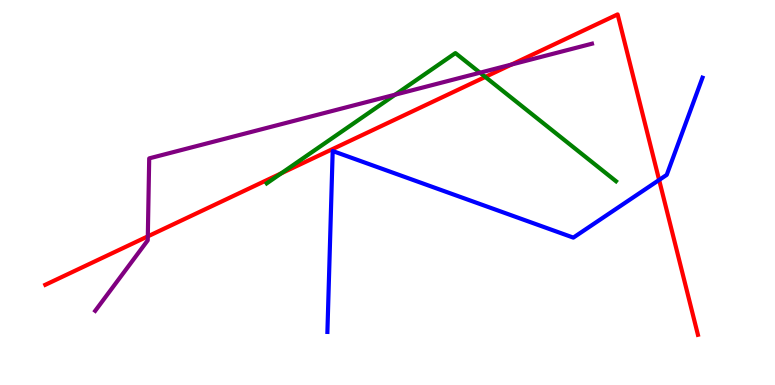[{'lines': ['blue', 'red'], 'intersections': [{'x': 8.5, 'y': 5.33}]}, {'lines': ['green', 'red'], 'intersections': [{'x': 3.63, 'y': 5.5}, {'x': 6.26, 'y': 8.0}]}, {'lines': ['purple', 'red'], 'intersections': [{'x': 1.91, 'y': 3.86}, {'x': 6.6, 'y': 8.32}]}, {'lines': ['blue', 'green'], 'intersections': []}, {'lines': ['blue', 'purple'], 'intersections': []}, {'lines': ['green', 'purple'], 'intersections': [{'x': 5.1, 'y': 7.54}, {'x': 6.19, 'y': 8.11}]}]